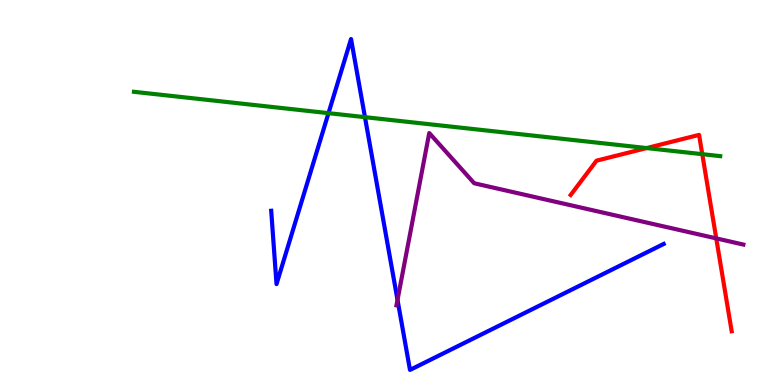[{'lines': ['blue', 'red'], 'intersections': []}, {'lines': ['green', 'red'], 'intersections': [{'x': 8.34, 'y': 6.15}, {'x': 9.06, 'y': 6.0}]}, {'lines': ['purple', 'red'], 'intersections': [{'x': 9.24, 'y': 3.81}]}, {'lines': ['blue', 'green'], 'intersections': [{'x': 4.24, 'y': 7.06}, {'x': 4.71, 'y': 6.96}]}, {'lines': ['blue', 'purple'], 'intersections': [{'x': 5.13, 'y': 2.21}]}, {'lines': ['green', 'purple'], 'intersections': []}]